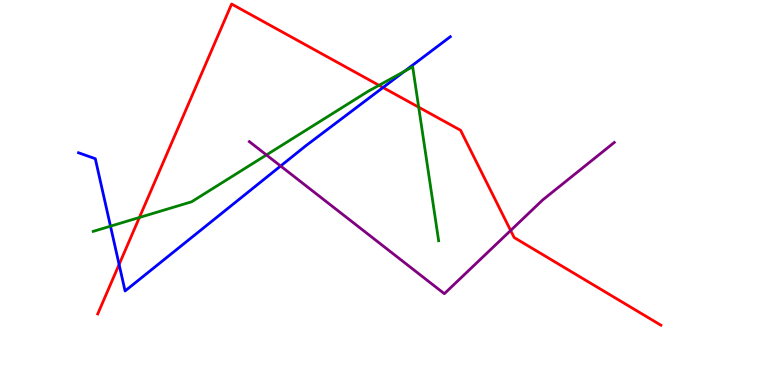[{'lines': ['blue', 'red'], 'intersections': [{'x': 1.54, 'y': 3.13}, {'x': 4.94, 'y': 7.73}]}, {'lines': ['green', 'red'], 'intersections': [{'x': 1.8, 'y': 4.35}, {'x': 4.89, 'y': 7.78}, {'x': 5.4, 'y': 7.22}]}, {'lines': ['purple', 'red'], 'intersections': [{'x': 6.59, 'y': 4.01}]}, {'lines': ['blue', 'green'], 'intersections': [{'x': 1.43, 'y': 4.13}, {'x': 5.22, 'y': 8.15}]}, {'lines': ['blue', 'purple'], 'intersections': [{'x': 3.62, 'y': 5.69}]}, {'lines': ['green', 'purple'], 'intersections': [{'x': 3.44, 'y': 5.98}]}]